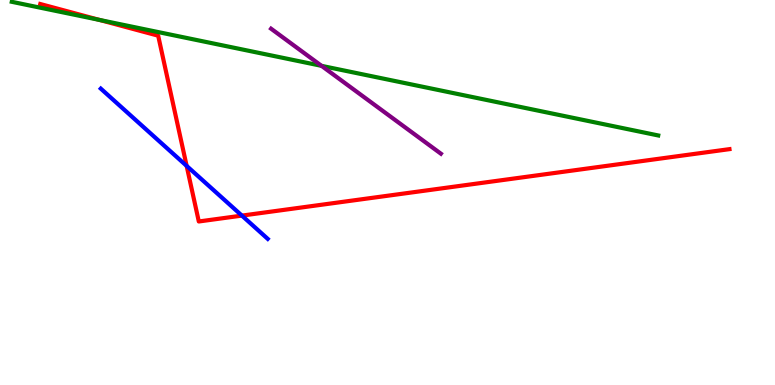[{'lines': ['blue', 'red'], 'intersections': [{'x': 2.41, 'y': 5.69}, {'x': 3.12, 'y': 4.4}]}, {'lines': ['green', 'red'], 'intersections': [{'x': 1.29, 'y': 9.48}]}, {'lines': ['purple', 'red'], 'intersections': []}, {'lines': ['blue', 'green'], 'intersections': []}, {'lines': ['blue', 'purple'], 'intersections': []}, {'lines': ['green', 'purple'], 'intersections': [{'x': 4.15, 'y': 8.29}]}]